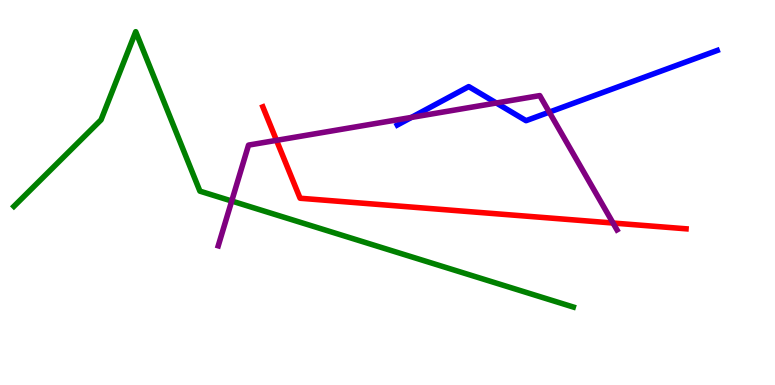[{'lines': ['blue', 'red'], 'intersections': []}, {'lines': ['green', 'red'], 'intersections': []}, {'lines': ['purple', 'red'], 'intersections': [{'x': 3.57, 'y': 6.35}, {'x': 7.91, 'y': 4.21}]}, {'lines': ['blue', 'green'], 'intersections': []}, {'lines': ['blue', 'purple'], 'intersections': [{'x': 5.31, 'y': 6.95}, {'x': 6.4, 'y': 7.33}, {'x': 7.09, 'y': 7.09}]}, {'lines': ['green', 'purple'], 'intersections': [{'x': 2.99, 'y': 4.78}]}]